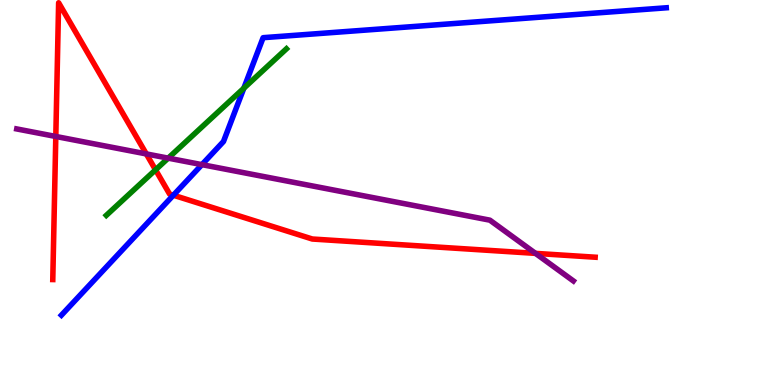[{'lines': ['blue', 'red'], 'intersections': [{'x': 2.24, 'y': 4.93}]}, {'lines': ['green', 'red'], 'intersections': [{'x': 2.01, 'y': 5.59}]}, {'lines': ['purple', 'red'], 'intersections': [{'x': 0.72, 'y': 6.46}, {'x': 1.89, 'y': 6.0}, {'x': 6.91, 'y': 3.42}]}, {'lines': ['blue', 'green'], 'intersections': [{'x': 3.15, 'y': 7.71}]}, {'lines': ['blue', 'purple'], 'intersections': [{'x': 2.61, 'y': 5.72}]}, {'lines': ['green', 'purple'], 'intersections': [{'x': 2.17, 'y': 5.89}]}]